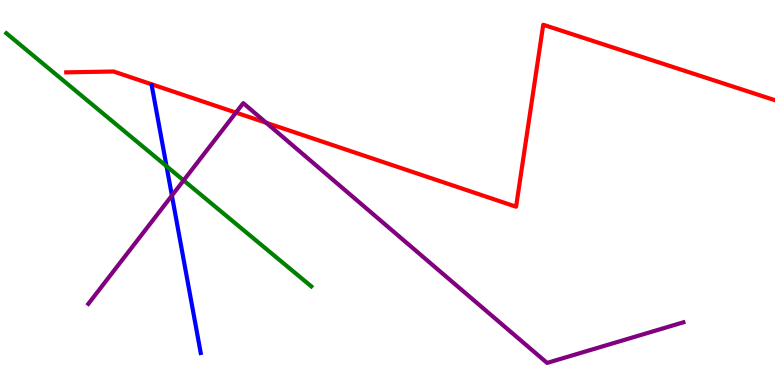[{'lines': ['blue', 'red'], 'intersections': []}, {'lines': ['green', 'red'], 'intersections': []}, {'lines': ['purple', 'red'], 'intersections': [{'x': 3.04, 'y': 7.08}, {'x': 3.44, 'y': 6.81}]}, {'lines': ['blue', 'green'], 'intersections': [{'x': 2.15, 'y': 5.68}]}, {'lines': ['blue', 'purple'], 'intersections': [{'x': 2.22, 'y': 4.92}]}, {'lines': ['green', 'purple'], 'intersections': [{'x': 2.37, 'y': 5.31}]}]